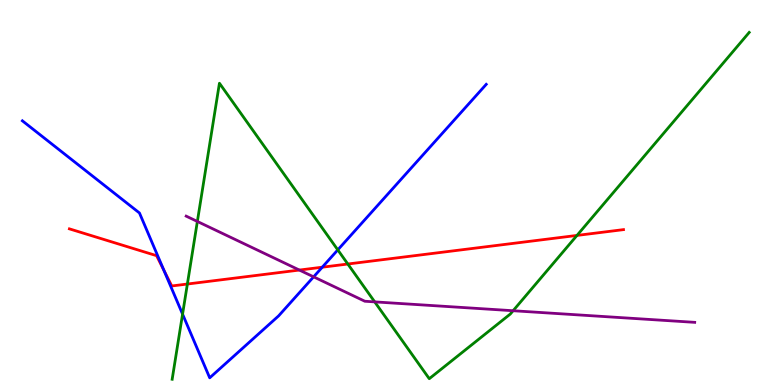[{'lines': ['blue', 'red'], 'intersections': [{'x': 2.11, 'y': 2.98}, {'x': 4.16, 'y': 3.06}]}, {'lines': ['green', 'red'], 'intersections': [{'x': 2.42, 'y': 2.62}, {'x': 4.49, 'y': 3.14}, {'x': 7.44, 'y': 3.89}]}, {'lines': ['purple', 'red'], 'intersections': [{'x': 3.86, 'y': 2.99}]}, {'lines': ['blue', 'green'], 'intersections': [{'x': 2.36, 'y': 1.84}, {'x': 4.36, 'y': 3.51}]}, {'lines': ['blue', 'purple'], 'intersections': [{'x': 4.05, 'y': 2.81}]}, {'lines': ['green', 'purple'], 'intersections': [{'x': 2.55, 'y': 4.25}, {'x': 4.83, 'y': 2.16}, {'x': 6.62, 'y': 1.93}]}]